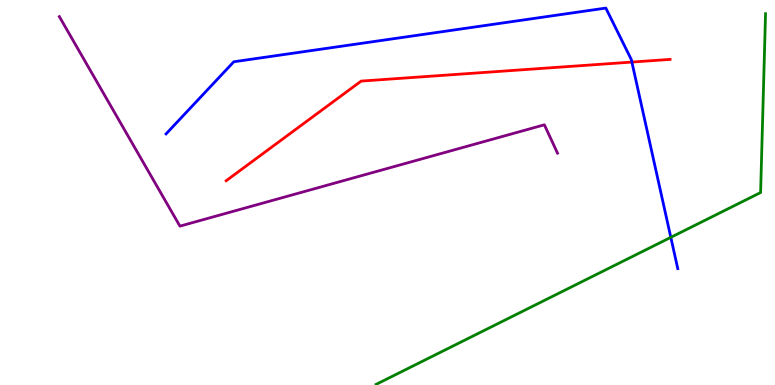[{'lines': ['blue', 'red'], 'intersections': [{'x': 8.15, 'y': 8.39}]}, {'lines': ['green', 'red'], 'intersections': []}, {'lines': ['purple', 'red'], 'intersections': []}, {'lines': ['blue', 'green'], 'intersections': [{'x': 8.66, 'y': 3.84}]}, {'lines': ['blue', 'purple'], 'intersections': []}, {'lines': ['green', 'purple'], 'intersections': []}]